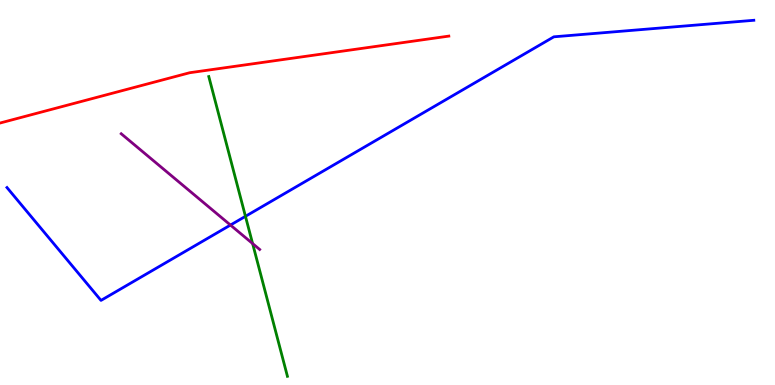[{'lines': ['blue', 'red'], 'intersections': []}, {'lines': ['green', 'red'], 'intersections': []}, {'lines': ['purple', 'red'], 'intersections': []}, {'lines': ['blue', 'green'], 'intersections': [{'x': 3.17, 'y': 4.38}]}, {'lines': ['blue', 'purple'], 'intersections': [{'x': 2.97, 'y': 4.15}]}, {'lines': ['green', 'purple'], 'intersections': [{'x': 3.26, 'y': 3.67}]}]